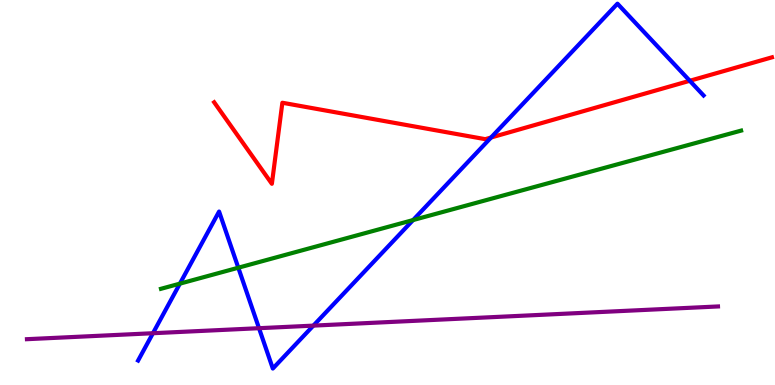[{'lines': ['blue', 'red'], 'intersections': [{'x': 6.34, 'y': 6.43}, {'x': 8.9, 'y': 7.9}]}, {'lines': ['green', 'red'], 'intersections': []}, {'lines': ['purple', 'red'], 'intersections': []}, {'lines': ['blue', 'green'], 'intersections': [{'x': 2.32, 'y': 2.63}, {'x': 3.07, 'y': 3.05}, {'x': 5.33, 'y': 4.28}]}, {'lines': ['blue', 'purple'], 'intersections': [{'x': 1.97, 'y': 1.34}, {'x': 3.34, 'y': 1.48}, {'x': 4.04, 'y': 1.54}]}, {'lines': ['green', 'purple'], 'intersections': []}]